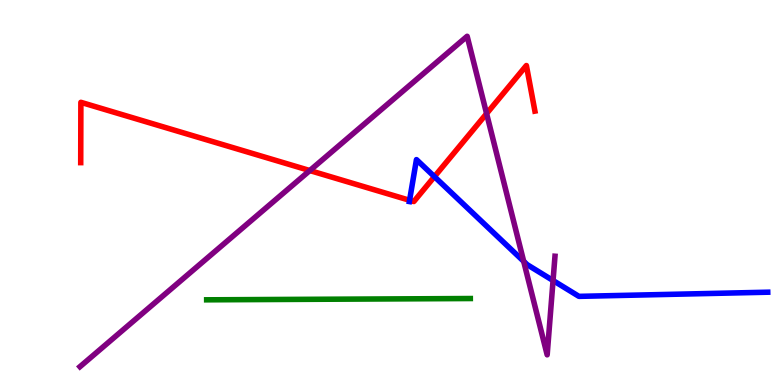[{'lines': ['blue', 'red'], 'intersections': [{'x': 5.28, 'y': 4.8}, {'x': 5.61, 'y': 5.41}]}, {'lines': ['green', 'red'], 'intersections': []}, {'lines': ['purple', 'red'], 'intersections': [{'x': 4.0, 'y': 5.57}, {'x': 6.28, 'y': 7.05}]}, {'lines': ['blue', 'green'], 'intersections': []}, {'lines': ['blue', 'purple'], 'intersections': [{'x': 6.76, 'y': 3.21}, {'x': 7.14, 'y': 2.71}]}, {'lines': ['green', 'purple'], 'intersections': []}]